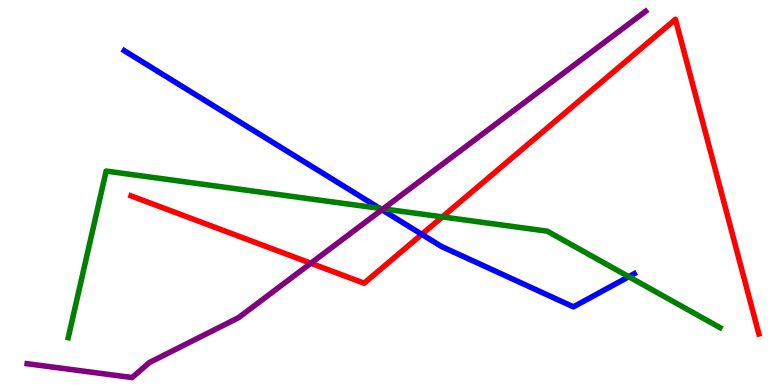[{'lines': ['blue', 'red'], 'intersections': [{'x': 5.44, 'y': 3.91}]}, {'lines': ['green', 'red'], 'intersections': [{'x': 5.71, 'y': 4.37}]}, {'lines': ['purple', 'red'], 'intersections': [{'x': 4.01, 'y': 3.16}]}, {'lines': ['blue', 'green'], 'intersections': [{'x': 4.9, 'y': 4.59}, {'x': 8.11, 'y': 2.81}]}, {'lines': ['blue', 'purple'], 'intersections': [{'x': 4.93, 'y': 4.55}]}, {'lines': ['green', 'purple'], 'intersections': [{'x': 4.94, 'y': 4.58}]}]